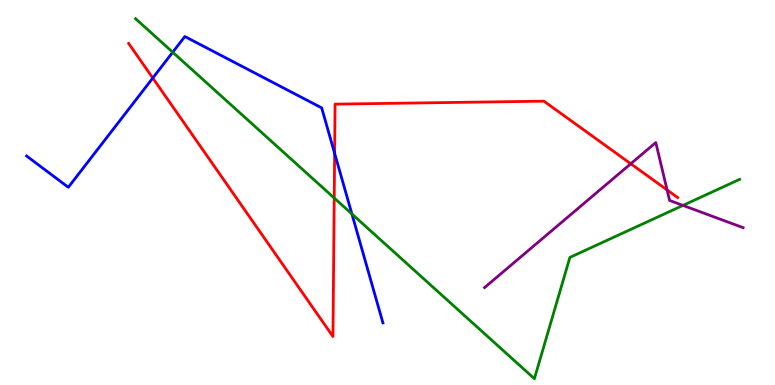[{'lines': ['blue', 'red'], 'intersections': [{'x': 1.97, 'y': 7.97}, {'x': 4.32, 'y': 6.02}]}, {'lines': ['green', 'red'], 'intersections': [{'x': 4.31, 'y': 4.86}]}, {'lines': ['purple', 'red'], 'intersections': [{'x': 8.14, 'y': 5.75}, {'x': 8.61, 'y': 5.07}]}, {'lines': ['blue', 'green'], 'intersections': [{'x': 2.23, 'y': 8.64}, {'x': 4.54, 'y': 4.44}]}, {'lines': ['blue', 'purple'], 'intersections': []}, {'lines': ['green', 'purple'], 'intersections': [{'x': 8.81, 'y': 4.66}]}]